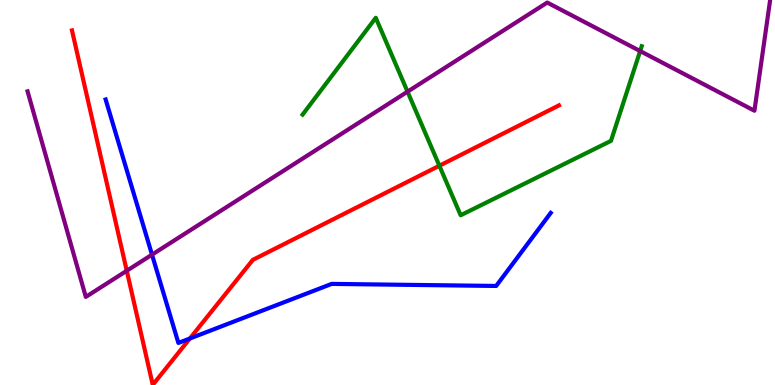[{'lines': ['blue', 'red'], 'intersections': [{'x': 2.45, 'y': 1.21}]}, {'lines': ['green', 'red'], 'intersections': [{'x': 5.67, 'y': 5.7}]}, {'lines': ['purple', 'red'], 'intersections': [{'x': 1.64, 'y': 2.97}]}, {'lines': ['blue', 'green'], 'intersections': []}, {'lines': ['blue', 'purple'], 'intersections': [{'x': 1.96, 'y': 3.39}]}, {'lines': ['green', 'purple'], 'intersections': [{'x': 5.26, 'y': 7.62}, {'x': 8.26, 'y': 8.67}]}]